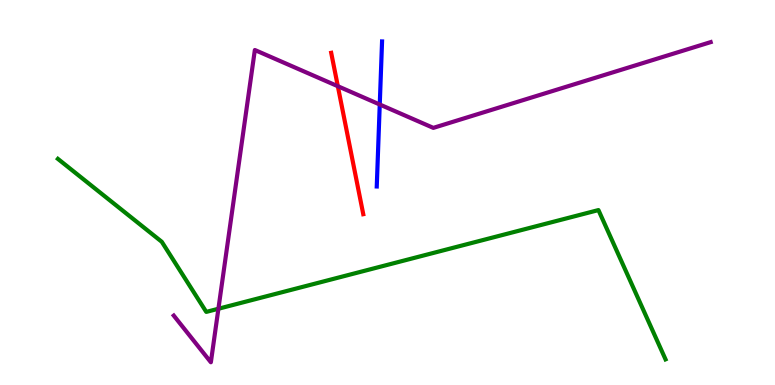[{'lines': ['blue', 'red'], 'intersections': []}, {'lines': ['green', 'red'], 'intersections': []}, {'lines': ['purple', 'red'], 'intersections': [{'x': 4.36, 'y': 7.76}]}, {'lines': ['blue', 'green'], 'intersections': []}, {'lines': ['blue', 'purple'], 'intersections': [{'x': 4.9, 'y': 7.29}]}, {'lines': ['green', 'purple'], 'intersections': [{'x': 2.82, 'y': 1.98}]}]